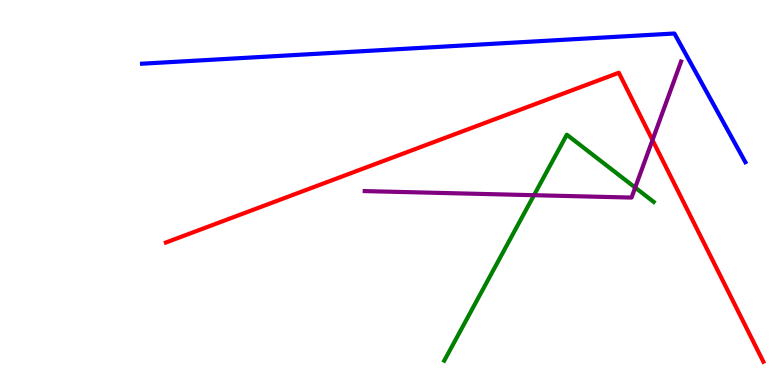[{'lines': ['blue', 'red'], 'intersections': []}, {'lines': ['green', 'red'], 'intersections': []}, {'lines': ['purple', 'red'], 'intersections': [{'x': 8.42, 'y': 6.36}]}, {'lines': ['blue', 'green'], 'intersections': []}, {'lines': ['blue', 'purple'], 'intersections': []}, {'lines': ['green', 'purple'], 'intersections': [{'x': 6.89, 'y': 4.93}, {'x': 8.2, 'y': 5.13}]}]